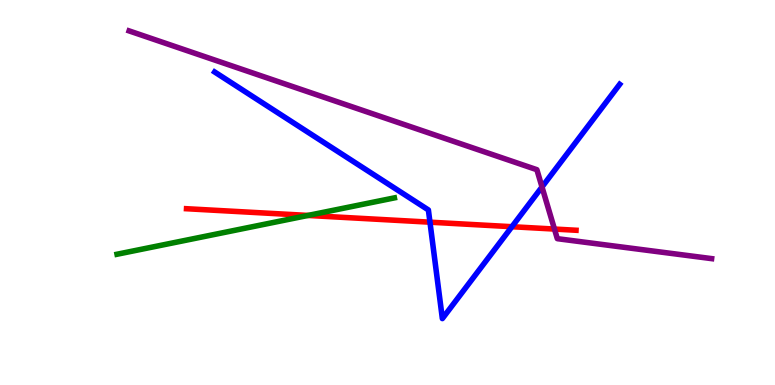[{'lines': ['blue', 'red'], 'intersections': [{'x': 5.55, 'y': 4.23}, {'x': 6.61, 'y': 4.11}]}, {'lines': ['green', 'red'], 'intersections': [{'x': 3.97, 'y': 4.4}]}, {'lines': ['purple', 'red'], 'intersections': [{'x': 7.15, 'y': 4.05}]}, {'lines': ['blue', 'green'], 'intersections': []}, {'lines': ['blue', 'purple'], 'intersections': [{'x': 6.99, 'y': 5.14}]}, {'lines': ['green', 'purple'], 'intersections': []}]